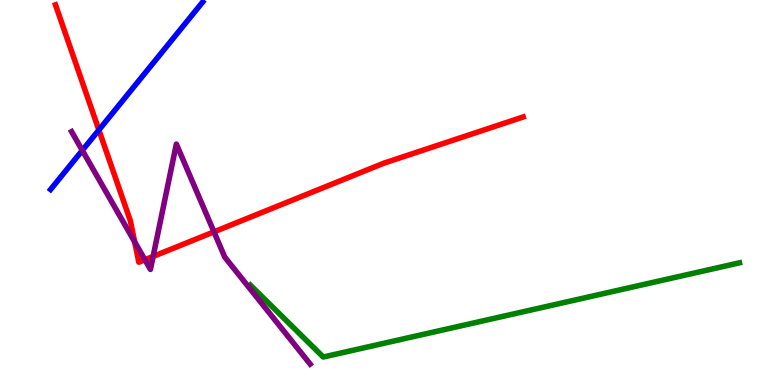[{'lines': ['blue', 'red'], 'intersections': [{'x': 1.28, 'y': 6.62}]}, {'lines': ['green', 'red'], 'intersections': []}, {'lines': ['purple', 'red'], 'intersections': [{'x': 1.74, 'y': 3.72}, {'x': 1.87, 'y': 3.25}, {'x': 1.98, 'y': 3.34}, {'x': 2.76, 'y': 3.98}]}, {'lines': ['blue', 'green'], 'intersections': []}, {'lines': ['blue', 'purple'], 'intersections': [{'x': 1.06, 'y': 6.09}]}, {'lines': ['green', 'purple'], 'intersections': []}]